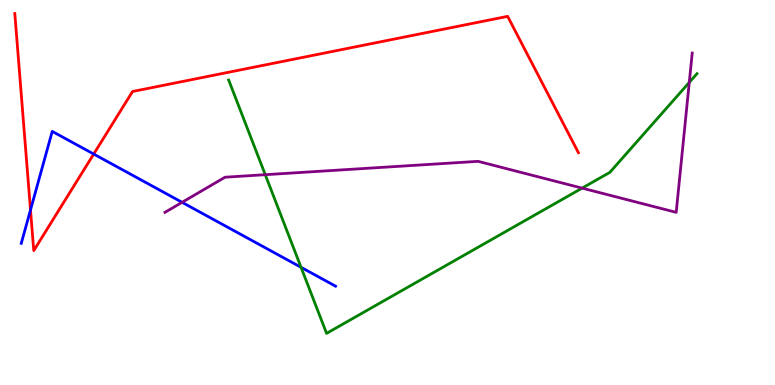[{'lines': ['blue', 'red'], 'intersections': [{'x': 0.394, 'y': 4.55}, {'x': 1.21, 'y': 6.0}]}, {'lines': ['green', 'red'], 'intersections': []}, {'lines': ['purple', 'red'], 'intersections': []}, {'lines': ['blue', 'green'], 'intersections': [{'x': 3.88, 'y': 3.06}]}, {'lines': ['blue', 'purple'], 'intersections': [{'x': 2.35, 'y': 4.74}]}, {'lines': ['green', 'purple'], 'intersections': [{'x': 3.42, 'y': 5.46}, {'x': 7.51, 'y': 5.11}, {'x': 8.89, 'y': 7.86}]}]